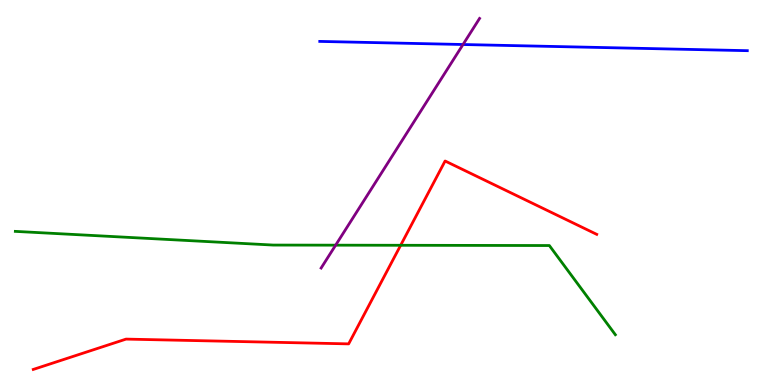[{'lines': ['blue', 'red'], 'intersections': []}, {'lines': ['green', 'red'], 'intersections': [{'x': 5.17, 'y': 3.63}]}, {'lines': ['purple', 'red'], 'intersections': []}, {'lines': ['blue', 'green'], 'intersections': []}, {'lines': ['blue', 'purple'], 'intersections': [{'x': 5.97, 'y': 8.84}]}, {'lines': ['green', 'purple'], 'intersections': [{'x': 4.33, 'y': 3.63}]}]